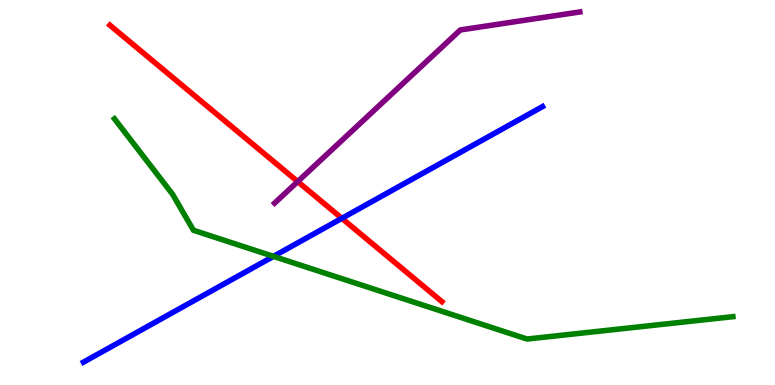[{'lines': ['blue', 'red'], 'intersections': [{'x': 4.41, 'y': 4.33}]}, {'lines': ['green', 'red'], 'intersections': []}, {'lines': ['purple', 'red'], 'intersections': [{'x': 3.84, 'y': 5.28}]}, {'lines': ['blue', 'green'], 'intersections': [{'x': 3.53, 'y': 3.34}]}, {'lines': ['blue', 'purple'], 'intersections': []}, {'lines': ['green', 'purple'], 'intersections': []}]